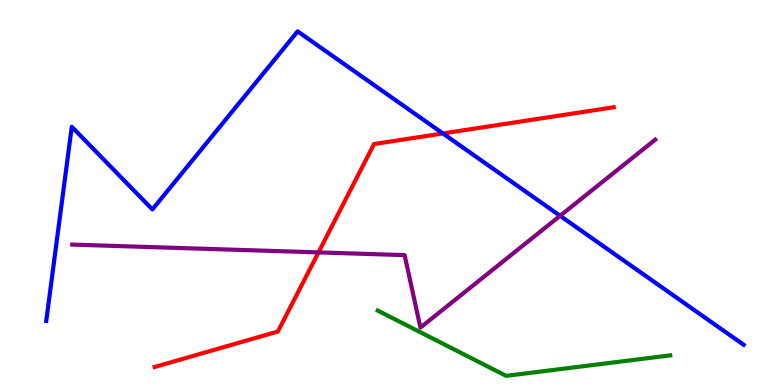[{'lines': ['blue', 'red'], 'intersections': [{'x': 5.72, 'y': 6.53}]}, {'lines': ['green', 'red'], 'intersections': []}, {'lines': ['purple', 'red'], 'intersections': [{'x': 4.11, 'y': 3.44}]}, {'lines': ['blue', 'green'], 'intersections': []}, {'lines': ['blue', 'purple'], 'intersections': [{'x': 7.23, 'y': 4.39}]}, {'lines': ['green', 'purple'], 'intersections': []}]